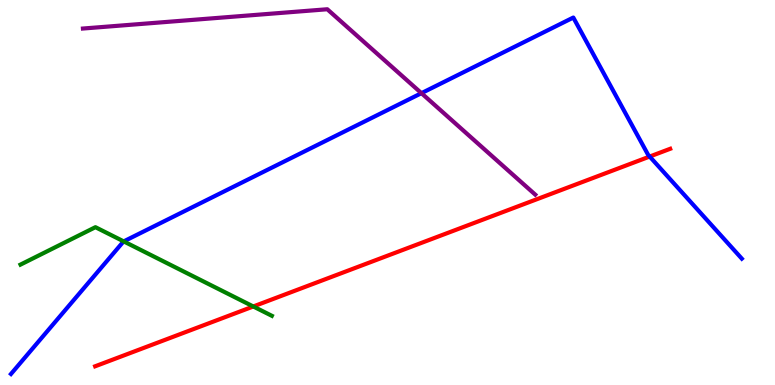[{'lines': ['blue', 'red'], 'intersections': [{'x': 8.38, 'y': 5.93}]}, {'lines': ['green', 'red'], 'intersections': [{'x': 3.27, 'y': 2.04}]}, {'lines': ['purple', 'red'], 'intersections': []}, {'lines': ['blue', 'green'], 'intersections': [{'x': 1.6, 'y': 3.73}]}, {'lines': ['blue', 'purple'], 'intersections': [{'x': 5.44, 'y': 7.58}]}, {'lines': ['green', 'purple'], 'intersections': []}]